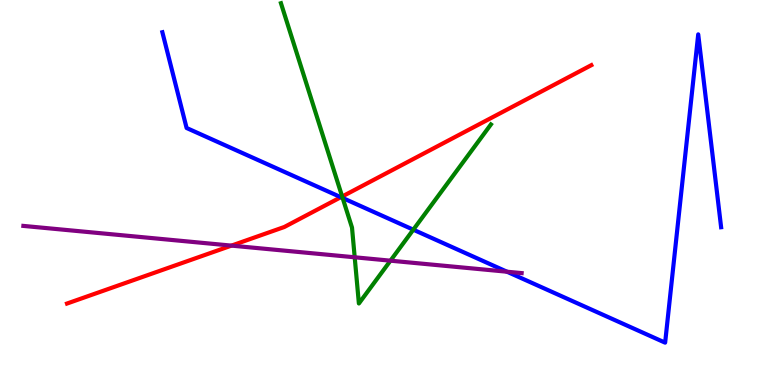[{'lines': ['blue', 'red'], 'intersections': [{'x': 4.4, 'y': 4.88}]}, {'lines': ['green', 'red'], 'intersections': [{'x': 4.41, 'y': 4.9}]}, {'lines': ['purple', 'red'], 'intersections': [{'x': 2.99, 'y': 3.62}]}, {'lines': ['blue', 'green'], 'intersections': [{'x': 4.42, 'y': 4.86}, {'x': 5.33, 'y': 4.03}]}, {'lines': ['blue', 'purple'], 'intersections': [{'x': 6.54, 'y': 2.94}]}, {'lines': ['green', 'purple'], 'intersections': [{'x': 4.58, 'y': 3.32}, {'x': 5.04, 'y': 3.23}]}]